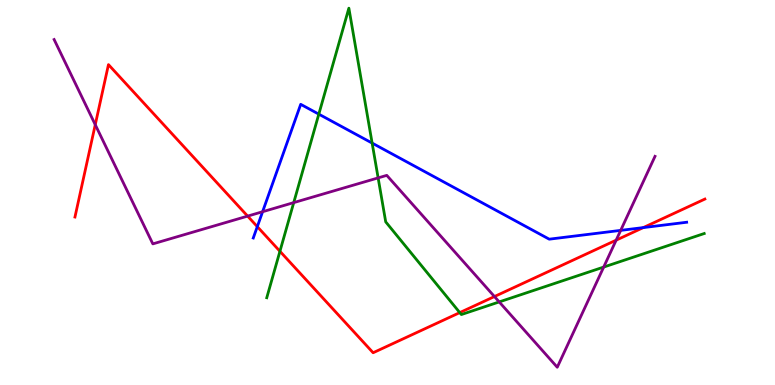[{'lines': ['blue', 'red'], 'intersections': [{'x': 3.32, 'y': 4.11}, {'x': 8.3, 'y': 4.09}]}, {'lines': ['green', 'red'], 'intersections': [{'x': 3.61, 'y': 3.47}, {'x': 5.93, 'y': 1.88}]}, {'lines': ['purple', 'red'], 'intersections': [{'x': 1.23, 'y': 6.76}, {'x': 3.2, 'y': 4.39}, {'x': 6.38, 'y': 2.3}, {'x': 7.95, 'y': 3.76}]}, {'lines': ['blue', 'green'], 'intersections': [{'x': 4.11, 'y': 7.03}, {'x': 4.8, 'y': 6.28}]}, {'lines': ['blue', 'purple'], 'intersections': [{'x': 3.39, 'y': 4.5}, {'x': 8.01, 'y': 4.02}]}, {'lines': ['green', 'purple'], 'intersections': [{'x': 3.79, 'y': 4.74}, {'x': 4.88, 'y': 5.38}, {'x': 6.44, 'y': 2.16}, {'x': 7.79, 'y': 3.06}]}]